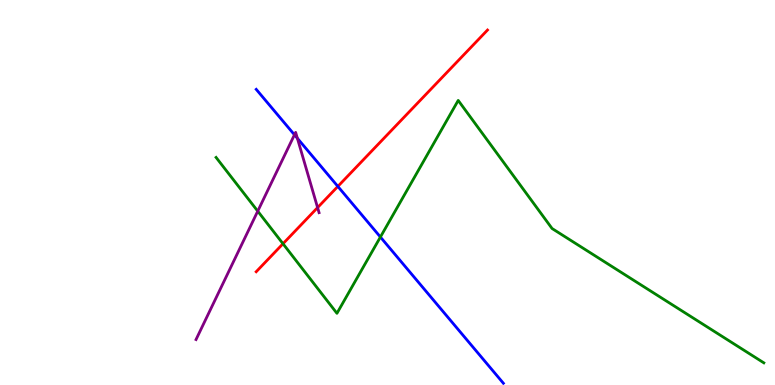[{'lines': ['blue', 'red'], 'intersections': [{'x': 4.36, 'y': 5.16}]}, {'lines': ['green', 'red'], 'intersections': [{'x': 3.65, 'y': 3.67}]}, {'lines': ['purple', 'red'], 'intersections': [{'x': 4.1, 'y': 4.61}]}, {'lines': ['blue', 'green'], 'intersections': [{'x': 4.91, 'y': 3.84}]}, {'lines': ['blue', 'purple'], 'intersections': [{'x': 3.8, 'y': 6.5}, {'x': 3.84, 'y': 6.41}]}, {'lines': ['green', 'purple'], 'intersections': [{'x': 3.33, 'y': 4.52}]}]